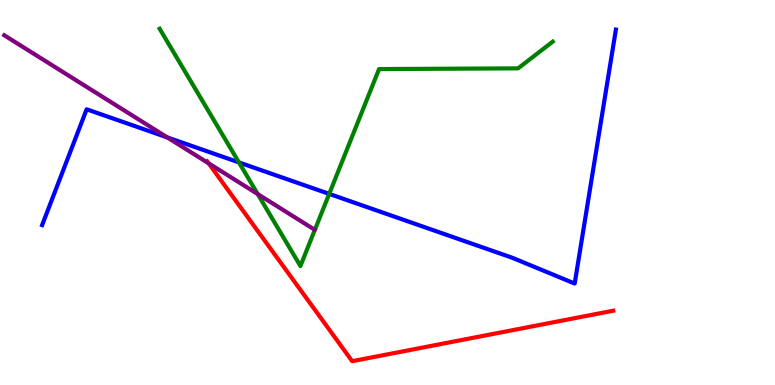[{'lines': ['blue', 'red'], 'intersections': []}, {'lines': ['green', 'red'], 'intersections': []}, {'lines': ['purple', 'red'], 'intersections': [{'x': 2.69, 'y': 5.76}]}, {'lines': ['blue', 'green'], 'intersections': [{'x': 3.08, 'y': 5.78}, {'x': 4.25, 'y': 4.96}]}, {'lines': ['blue', 'purple'], 'intersections': [{'x': 2.16, 'y': 6.43}]}, {'lines': ['green', 'purple'], 'intersections': [{'x': 3.33, 'y': 4.96}]}]